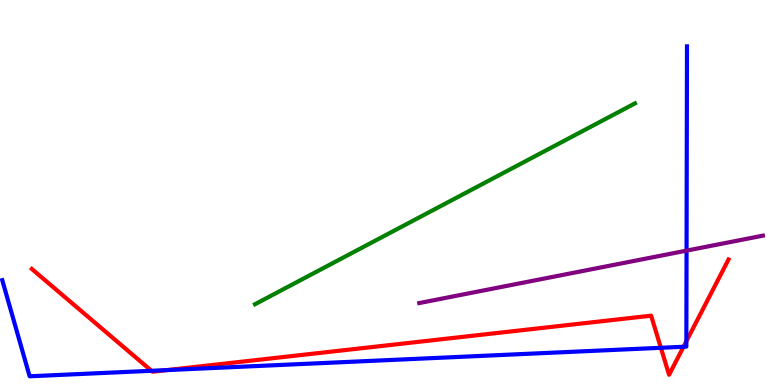[{'lines': ['blue', 'red'], 'intersections': [{'x': 1.95, 'y': 0.369}, {'x': 2.16, 'y': 0.388}, {'x': 8.53, 'y': 0.967}, {'x': 8.82, 'y': 0.993}, {'x': 8.86, 'y': 1.14}]}, {'lines': ['green', 'red'], 'intersections': []}, {'lines': ['purple', 'red'], 'intersections': []}, {'lines': ['blue', 'green'], 'intersections': []}, {'lines': ['blue', 'purple'], 'intersections': [{'x': 8.86, 'y': 3.49}]}, {'lines': ['green', 'purple'], 'intersections': []}]